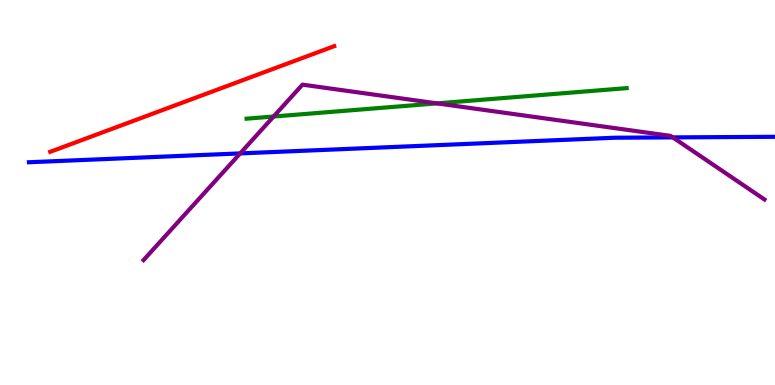[{'lines': ['blue', 'red'], 'intersections': []}, {'lines': ['green', 'red'], 'intersections': []}, {'lines': ['purple', 'red'], 'intersections': []}, {'lines': ['blue', 'green'], 'intersections': []}, {'lines': ['blue', 'purple'], 'intersections': [{'x': 3.1, 'y': 6.02}, {'x': 8.68, 'y': 6.43}]}, {'lines': ['green', 'purple'], 'intersections': [{'x': 3.53, 'y': 6.97}, {'x': 5.64, 'y': 7.31}]}]